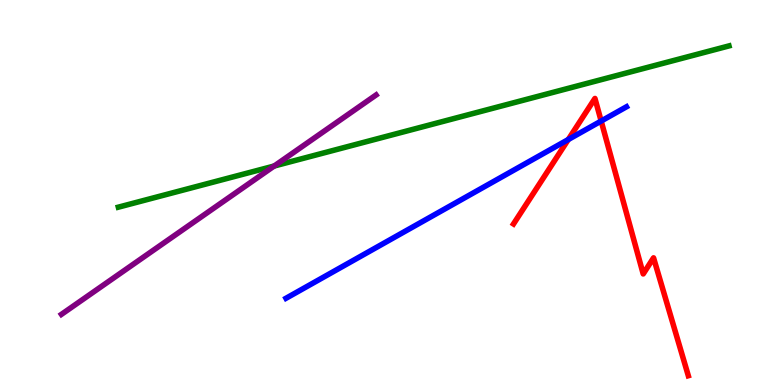[{'lines': ['blue', 'red'], 'intersections': [{'x': 7.33, 'y': 6.38}, {'x': 7.76, 'y': 6.86}]}, {'lines': ['green', 'red'], 'intersections': []}, {'lines': ['purple', 'red'], 'intersections': []}, {'lines': ['blue', 'green'], 'intersections': []}, {'lines': ['blue', 'purple'], 'intersections': []}, {'lines': ['green', 'purple'], 'intersections': [{'x': 3.54, 'y': 5.69}]}]